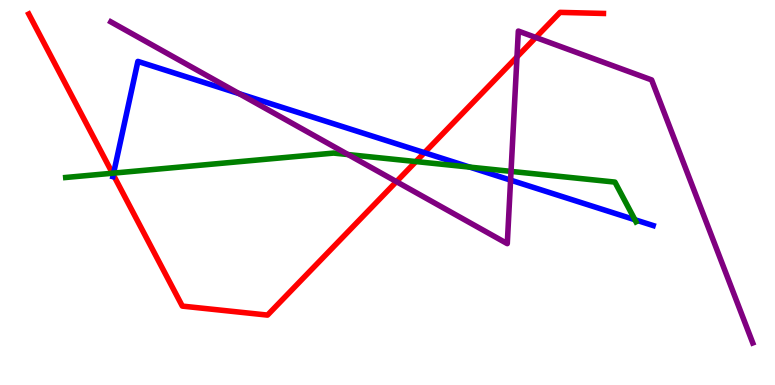[{'lines': ['blue', 'red'], 'intersections': [{'x': 1.46, 'y': 5.46}, {'x': 5.48, 'y': 6.03}]}, {'lines': ['green', 'red'], 'intersections': [{'x': 1.45, 'y': 5.5}, {'x': 5.37, 'y': 5.8}]}, {'lines': ['purple', 'red'], 'intersections': [{'x': 5.12, 'y': 5.28}, {'x': 6.67, 'y': 8.52}, {'x': 6.91, 'y': 9.03}]}, {'lines': ['blue', 'green'], 'intersections': [{'x': 1.47, 'y': 5.5}, {'x': 6.06, 'y': 5.66}, {'x': 8.19, 'y': 4.29}]}, {'lines': ['blue', 'purple'], 'intersections': [{'x': 3.09, 'y': 7.57}, {'x': 6.59, 'y': 5.32}]}, {'lines': ['green', 'purple'], 'intersections': [{'x': 4.49, 'y': 5.99}, {'x': 6.59, 'y': 5.55}]}]